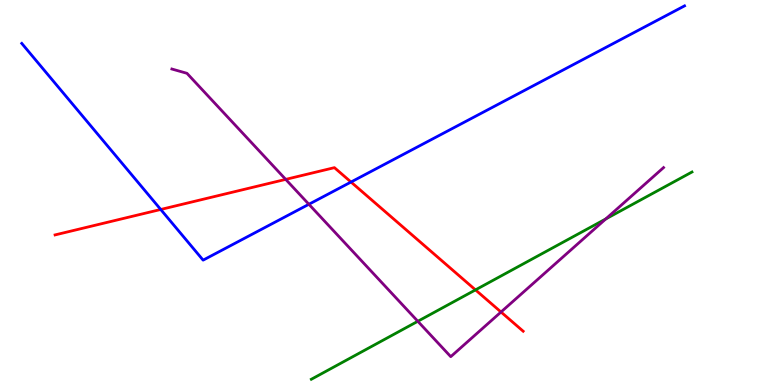[{'lines': ['blue', 'red'], 'intersections': [{'x': 2.07, 'y': 4.56}, {'x': 4.53, 'y': 5.27}]}, {'lines': ['green', 'red'], 'intersections': [{'x': 6.14, 'y': 2.47}]}, {'lines': ['purple', 'red'], 'intersections': [{'x': 3.69, 'y': 5.34}, {'x': 6.46, 'y': 1.9}]}, {'lines': ['blue', 'green'], 'intersections': []}, {'lines': ['blue', 'purple'], 'intersections': [{'x': 3.99, 'y': 4.69}]}, {'lines': ['green', 'purple'], 'intersections': [{'x': 5.39, 'y': 1.65}, {'x': 7.82, 'y': 4.31}]}]